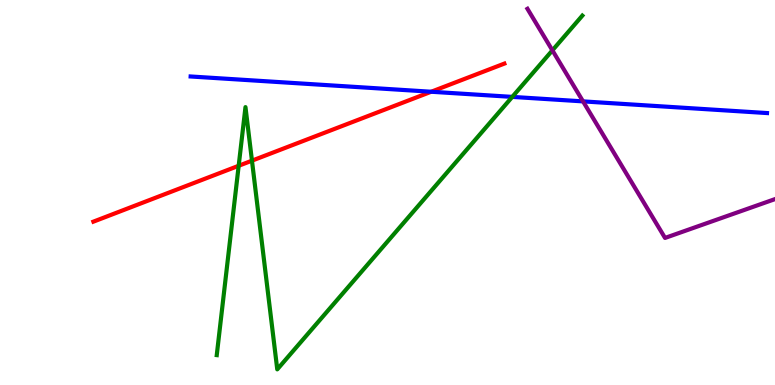[{'lines': ['blue', 'red'], 'intersections': [{'x': 5.56, 'y': 7.62}]}, {'lines': ['green', 'red'], 'intersections': [{'x': 3.08, 'y': 5.69}, {'x': 3.25, 'y': 5.83}]}, {'lines': ['purple', 'red'], 'intersections': []}, {'lines': ['blue', 'green'], 'intersections': [{'x': 6.61, 'y': 7.48}]}, {'lines': ['blue', 'purple'], 'intersections': [{'x': 7.52, 'y': 7.37}]}, {'lines': ['green', 'purple'], 'intersections': [{'x': 7.13, 'y': 8.69}]}]